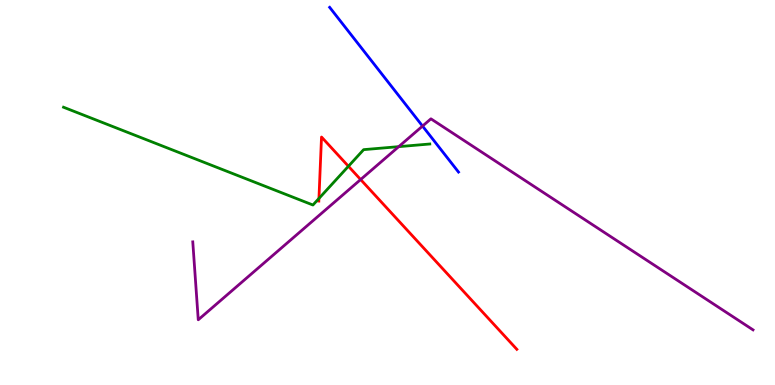[{'lines': ['blue', 'red'], 'intersections': []}, {'lines': ['green', 'red'], 'intersections': [{'x': 4.12, 'y': 4.85}, {'x': 4.5, 'y': 5.68}]}, {'lines': ['purple', 'red'], 'intersections': [{'x': 4.65, 'y': 5.34}]}, {'lines': ['blue', 'green'], 'intersections': []}, {'lines': ['blue', 'purple'], 'intersections': [{'x': 5.45, 'y': 6.73}]}, {'lines': ['green', 'purple'], 'intersections': [{'x': 5.14, 'y': 6.19}]}]